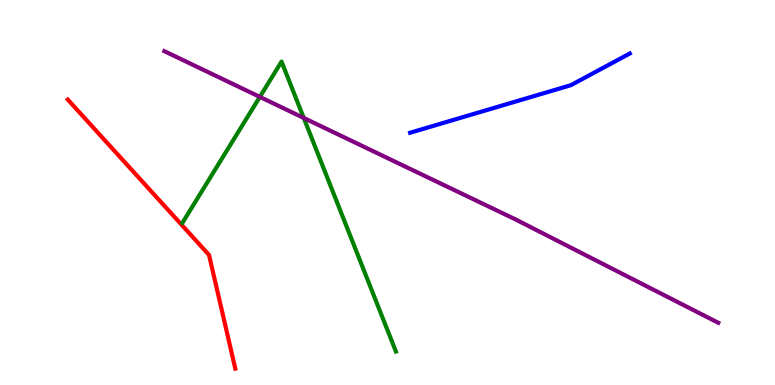[{'lines': ['blue', 'red'], 'intersections': []}, {'lines': ['green', 'red'], 'intersections': []}, {'lines': ['purple', 'red'], 'intersections': []}, {'lines': ['blue', 'green'], 'intersections': []}, {'lines': ['blue', 'purple'], 'intersections': []}, {'lines': ['green', 'purple'], 'intersections': [{'x': 3.35, 'y': 7.48}, {'x': 3.92, 'y': 6.94}]}]